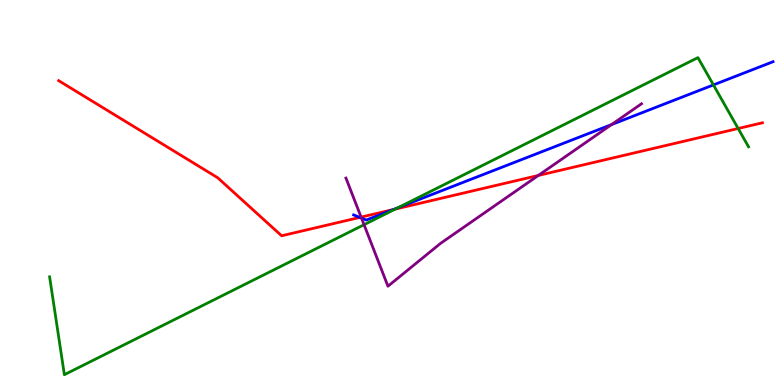[{'lines': ['blue', 'red'], 'intersections': [{'x': 4.64, 'y': 4.35}, {'x': 5.07, 'y': 4.56}]}, {'lines': ['green', 'red'], 'intersections': [{'x': 5.1, 'y': 4.57}, {'x': 9.52, 'y': 6.66}]}, {'lines': ['purple', 'red'], 'intersections': [{'x': 4.66, 'y': 4.36}, {'x': 6.95, 'y': 5.44}]}, {'lines': ['blue', 'green'], 'intersections': [{'x': 5.14, 'y': 4.61}, {'x': 9.21, 'y': 7.79}]}, {'lines': ['blue', 'purple'], 'intersections': [{'x': 4.66, 'y': 4.34}, {'x': 7.89, 'y': 6.76}]}, {'lines': ['green', 'purple'], 'intersections': [{'x': 4.7, 'y': 4.16}]}]